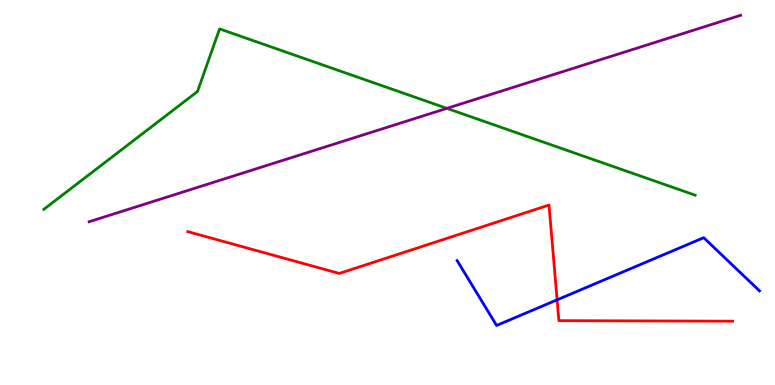[{'lines': ['blue', 'red'], 'intersections': [{'x': 7.19, 'y': 2.21}]}, {'lines': ['green', 'red'], 'intersections': []}, {'lines': ['purple', 'red'], 'intersections': []}, {'lines': ['blue', 'green'], 'intersections': []}, {'lines': ['blue', 'purple'], 'intersections': []}, {'lines': ['green', 'purple'], 'intersections': [{'x': 5.77, 'y': 7.19}]}]